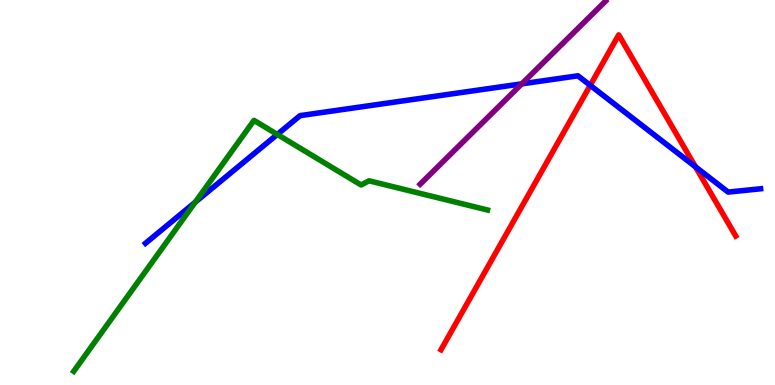[{'lines': ['blue', 'red'], 'intersections': [{'x': 7.62, 'y': 7.78}, {'x': 8.97, 'y': 5.67}]}, {'lines': ['green', 'red'], 'intersections': []}, {'lines': ['purple', 'red'], 'intersections': []}, {'lines': ['blue', 'green'], 'intersections': [{'x': 2.52, 'y': 4.75}, {'x': 3.58, 'y': 6.51}]}, {'lines': ['blue', 'purple'], 'intersections': [{'x': 6.73, 'y': 7.82}]}, {'lines': ['green', 'purple'], 'intersections': []}]